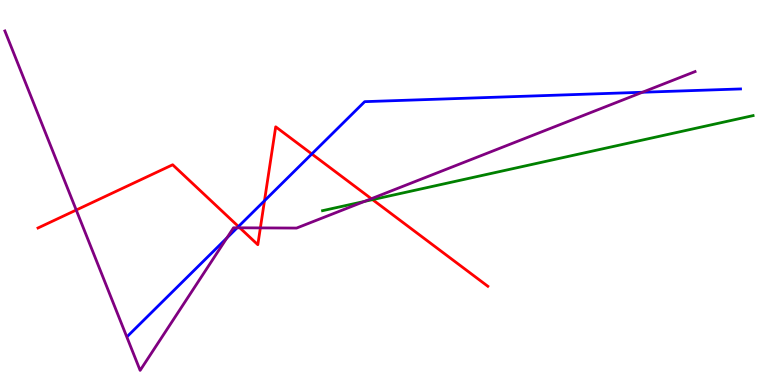[{'lines': ['blue', 'red'], 'intersections': [{'x': 3.08, 'y': 4.12}, {'x': 3.41, 'y': 4.79}, {'x': 4.02, 'y': 6.0}]}, {'lines': ['green', 'red'], 'intersections': [{'x': 4.81, 'y': 4.81}]}, {'lines': ['purple', 'red'], 'intersections': [{'x': 0.984, 'y': 4.54}, {'x': 3.09, 'y': 4.08}, {'x': 3.36, 'y': 4.08}, {'x': 4.79, 'y': 4.84}]}, {'lines': ['blue', 'green'], 'intersections': []}, {'lines': ['blue', 'purple'], 'intersections': [{'x': 2.93, 'y': 3.82}, {'x': 3.06, 'y': 4.08}, {'x': 8.29, 'y': 7.6}]}, {'lines': ['green', 'purple'], 'intersections': [{'x': 4.7, 'y': 4.77}]}]